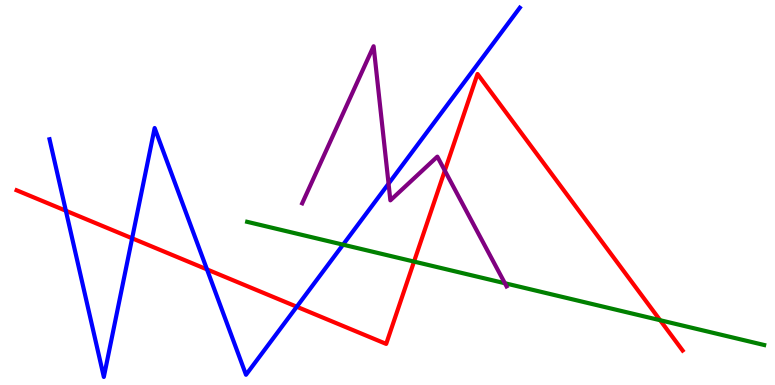[{'lines': ['blue', 'red'], 'intersections': [{'x': 0.85, 'y': 4.53}, {'x': 1.7, 'y': 3.81}, {'x': 2.67, 'y': 3.0}, {'x': 3.83, 'y': 2.03}]}, {'lines': ['green', 'red'], 'intersections': [{'x': 5.34, 'y': 3.21}, {'x': 8.52, 'y': 1.68}]}, {'lines': ['purple', 'red'], 'intersections': [{'x': 5.74, 'y': 5.57}]}, {'lines': ['blue', 'green'], 'intersections': [{'x': 4.43, 'y': 3.64}]}, {'lines': ['blue', 'purple'], 'intersections': [{'x': 5.01, 'y': 5.23}]}, {'lines': ['green', 'purple'], 'intersections': [{'x': 6.51, 'y': 2.64}]}]